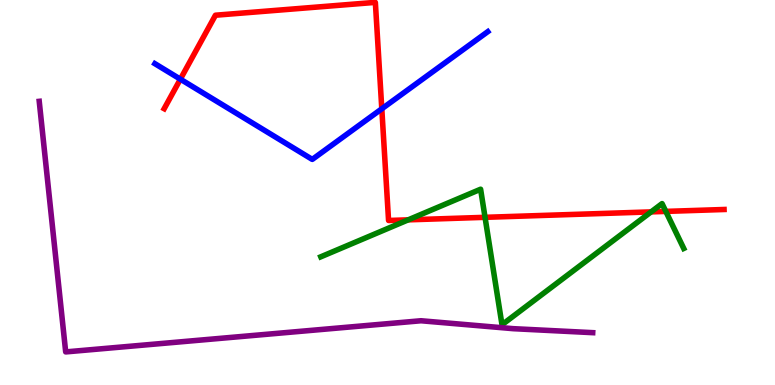[{'lines': ['blue', 'red'], 'intersections': [{'x': 2.33, 'y': 7.94}, {'x': 4.93, 'y': 7.17}]}, {'lines': ['green', 'red'], 'intersections': [{'x': 5.27, 'y': 4.29}, {'x': 6.26, 'y': 4.36}, {'x': 8.4, 'y': 4.5}, {'x': 8.59, 'y': 4.51}]}, {'lines': ['purple', 'red'], 'intersections': []}, {'lines': ['blue', 'green'], 'intersections': []}, {'lines': ['blue', 'purple'], 'intersections': []}, {'lines': ['green', 'purple'], 'intersections': []}]